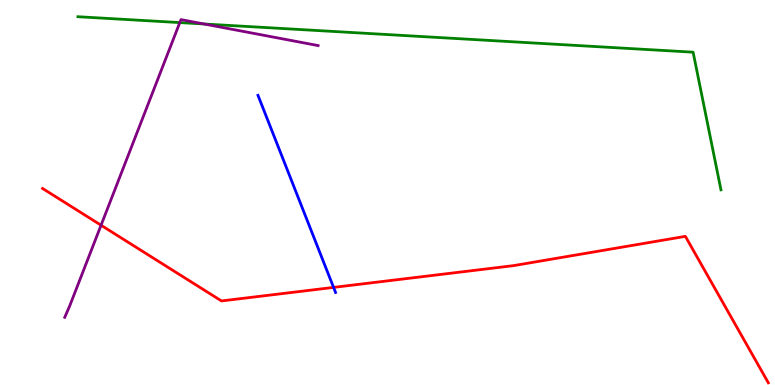[{'lines': ['blue', 'red'], 'intersections': [{'x': 4.3, 'y': 2.54}]}, {'lines': ['green', 'red'], 'intersections': []}, {'lines': ['purple', 'red'], 'intersections': [{'x': 1.3, 'y': 4.15}]}, {'lines': ['blue', 'green'], 'intersections': []}, {'lines': ['blue', 'purple'], 'intersections': []}, {'lines': ['green', 'purple'], 'intersections': [{'x': 2.32, 'y': 9.41}, {'x': 2.63, 'y': 9.38}]}]